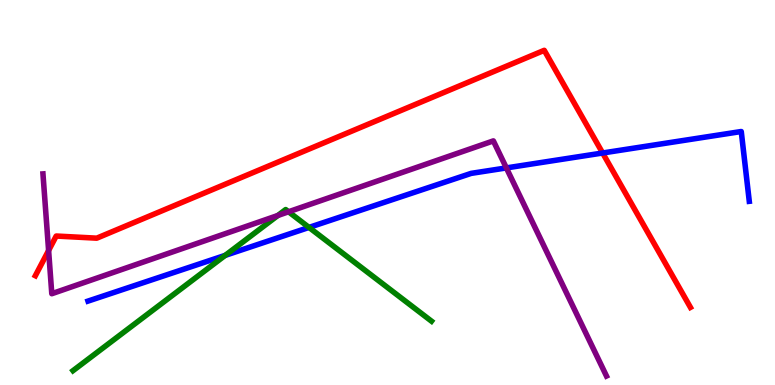[{'lines': ['blue', 'red'], 'intersections': [{'x': 7.78, 'y': 6.03}]}, {'lines': ['green', 'red'], 'intersections': []}, {'lines': ['purple', 'red'], 'intersections': [{'x': 0.627, 'y': 3.49}]}, {'lines': ['blue', 'green'], 'intersections': [{'x': 2.91, 'y': 3.37}, {'x': 3.99, 'y': 4.09}]}, {'lines': ['blue', 'purple'], 'intersections': [{'x': 6.53, 'y': 5.64}]}, {'lines': ['green', 'purple'], 'intersections': [{'x': 3.59, 'y': 4.4}, {'x': 3.72, 'y': 4.5}]}]